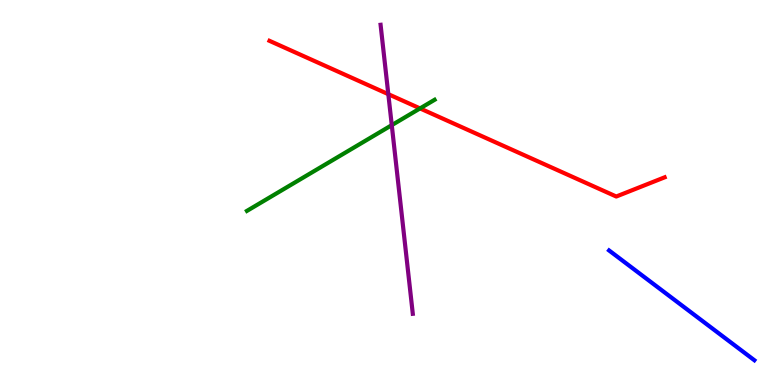[{'lines': ['blue', 'red'], 'intersections': []}, {'lines': ['green', 'red'], 'intersections': [{'x': 5.42, 'y': 7.18}]}, {'lines': ['purple', 'red'], 'intersections': [{'x': 5.01, 'y': 7.55}]}, {'lines': ['blue', 'green'], 'intersections': []}, {'lines': ['blue', 'purple'], 'intersections': []}, {'lines': ['green', 'purple'], 'intersections': [{'x': 5.06, 'y': 6.75}]}]